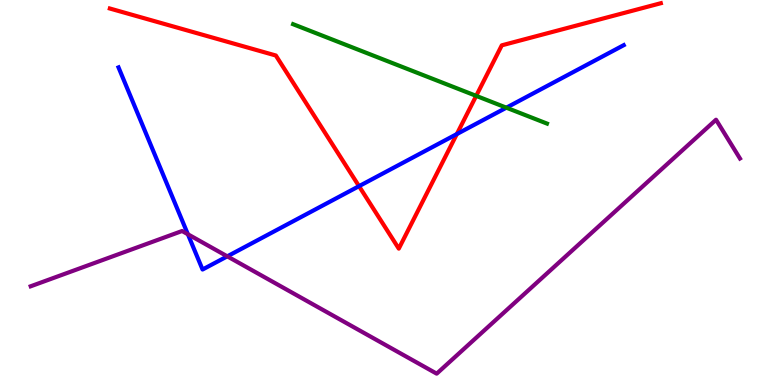[{'lines': ['blue', 'red'], 'intersections': [{'x': 4.63, 'y': 5.16}, {'x': 5.89, 'y': 6.52}]}, {'lines': ['green', 'red'], 'intersections': [{'x': 6.14, 'y': 7.51}]}, {'lines': ['purple', 'red'], 'intersections': []}, {'lines': ['blue', 'green'], 'intersections': [{'x': 6.53, 'y': 7.2}]}, {'lines': ['blue', 'purple'], 'intersections': [{'x': 2.42, 'y': 3.92}, {'x': 2.93, 'y': 3.34}]}, {'lines': ['green', 'purple'], 'intersections': []}]